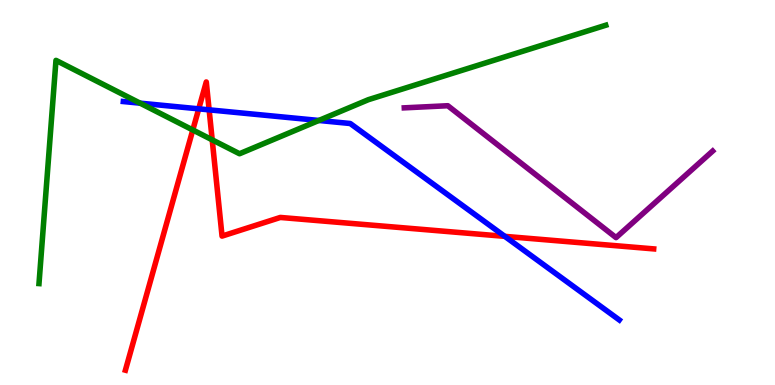[{'lines': ['blue', 'red'], 'intersections': [{'x': 2.56, 'y': 7.17}, {'x': 2.7, 'y': 7.15}, {'x': 6.51, 'y': 3.86}]}, {'lines': ['green', 'red'], 'intersections': [{'x': 2.49, 'y': 6.62}, {'x': 2.74, 'y': 6.37}]}, {'lines': ['purple', 'red'], 'intersections': []}, {'lines': ['blue', 'green'], 'intersections': [{'x': 1.81, 'y': 7.32}, {'x': 4.11, 'y': 6.87}]}, {'lines': ['blue', 'purple'], 'intersections': []}, {'lines': ['green', 'purple'], 'intersections': []}]